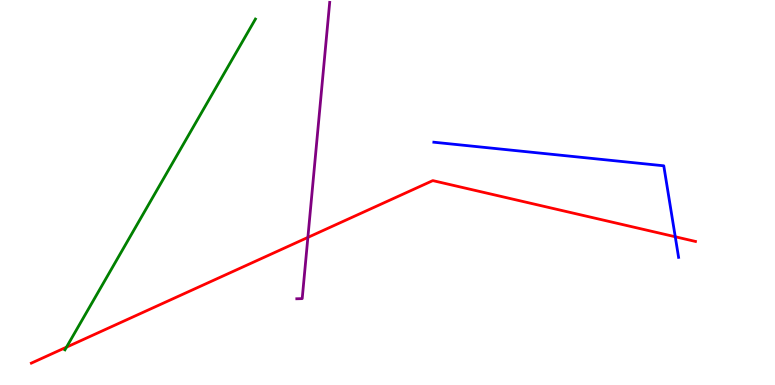[{'lines': ['blue', 'red'], 'intersections': [{'x': 8.71, 'y': 3.85}]}, {'lines': ['green', 'red'], 'intersections': [{'x': 0.858, 'y': 0.983}]}, {'lines': ['purple', 'red'], 'intersections': [{'x': 3.97, 'y': 3.83}]}, {'lines': ['blue', 'green'], 'intersections': []}, {'lines': ['blue', 'purple'], 'intersections': []}, {'lines': ['green', 'purple'], 'intersections': []}]